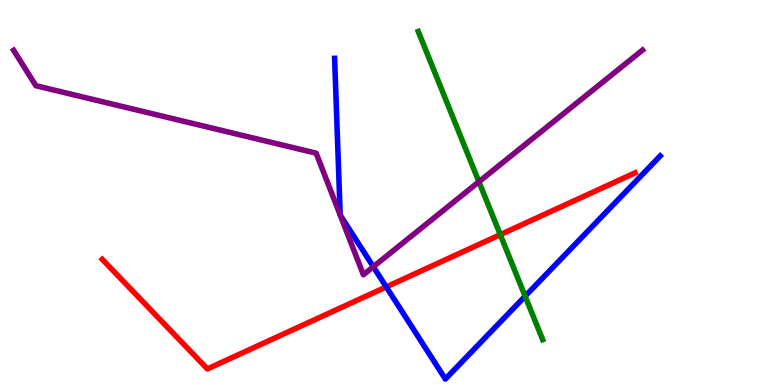[{'lines': ['blue', 'red'], 'intersections': [{'x': 4.98, 'y': 2.55}]}, {'lines': ['green', 'red'], 'intersections': [{'x': 6.46, 'y': 3.91}]}, {'lines': ['purple', 'red'], 'intersections': []}, {'lines': ['blue', 'green'], 'intersections': [{'x': 6.78, 'y': 2.31}]}, {'lines': ['blue', 'purple'], 'intersections': [{'x': 4.39, 'y': 4.41}, {'x': 4.39, 'y': 4.41}, {'x': 4.82, 'y': 3.07}]}, {'lines': ['green', 'purple'], 'intersections': [{'x': 6.18, 'y': 5.28}]}]